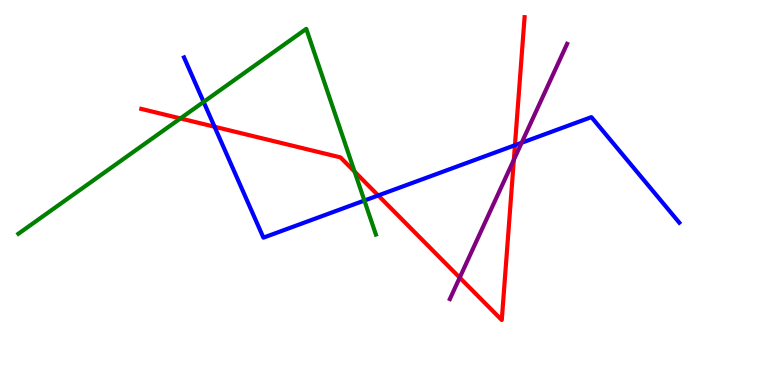[{'lines': ['blue', 'red'], 'intersections': [{'x': 2.77, 'y': 6.71}, {'x': 4.88, 'y': 4.92}, {'x': 6.64, 'y': 6.23}]}, {'lines': ['green', 'red'], 'intersections': [{'x': 2.33, 'y': 6.92}, {'x': 4.58, 'y': 5.54}]}, {'lines': ['purple', 'red'], 'intersections': [{'x': 5.93, 'y': 2.79}, {'x': 6.63, 'y': 5.85}]}, {'lines': ['blue', 'green'], 'intersections': [{'x': 2.63, 'y': 7.35}, {'x': 4.7, 'y': 4.79}]}, {'lines': ['blue', 'purple'], 'intersections': [{'x': 6.73, 'y': 6.29}]}, {'lines': ['green', 'purple'], 'intersections': []}]